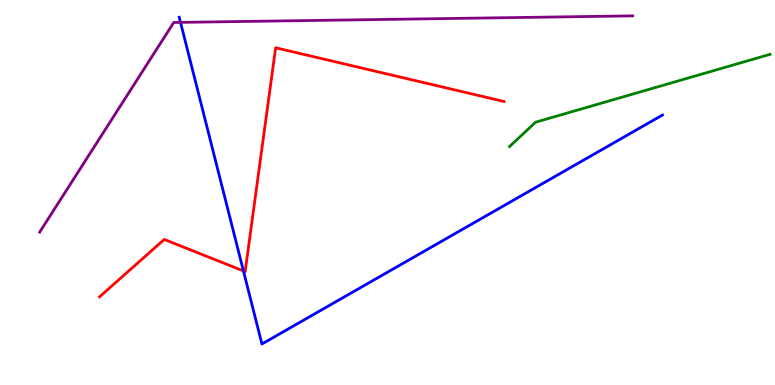[{'lines': ['blue', 'red'], 'intersections': [{'x': 3.14, 'y': 2.96}]}, {'lines': ['green', 'red'], 'intersections': []}, {'lines': ['purple', 'red'], 'intersections': []}, {'lines': ['blue', 'green'], 'intersections': []}, {'lines': ['blue', 'purple'], 'intersections': [{'x': 2.33, 'y': 9.42}]}, {'lines': ['green', 'purple'], 'intersections': []}]